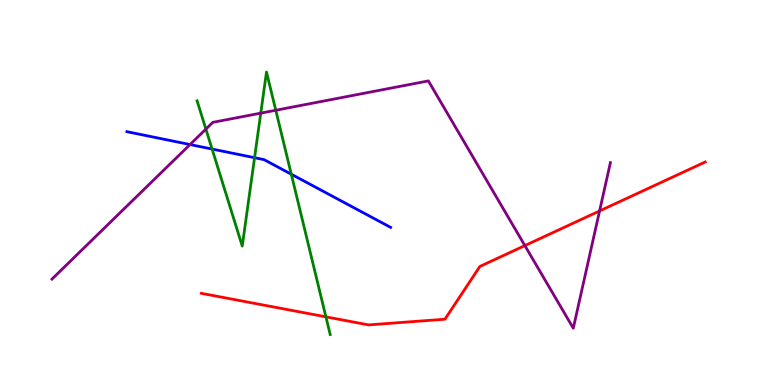[{'lines': ['blue', 'red'], 'intersections': []}, {'lines': ['green', 'red'], 'intersections': [{'x': 4.21, 'y': 1.77}]}, {'lines': ['purple', 'red'], 'intersections': [{'x': 6.77, 'y': 3.62}, {'x': 7.74, 'y': 4.52}]}, {'lines': ['blue', 'green'], 'intersections': [{'x': 2.74, 'y': 6.13}, {'x': 3.28, 'y': 5.9}, {'x': 3.76, 'y': 5.47}]}, {'lines': ['blue', 'purple'], 'intersections': [{'x': 2.45, 'y': 6.25}]}, {'lines': ['green', 'purple'], 'intersections': [{'x': 2.66, 'y': 6.65}, {'x': 3.36, 'y': 7.06}, {'x': 3.56, 'y': 7.14}]}]